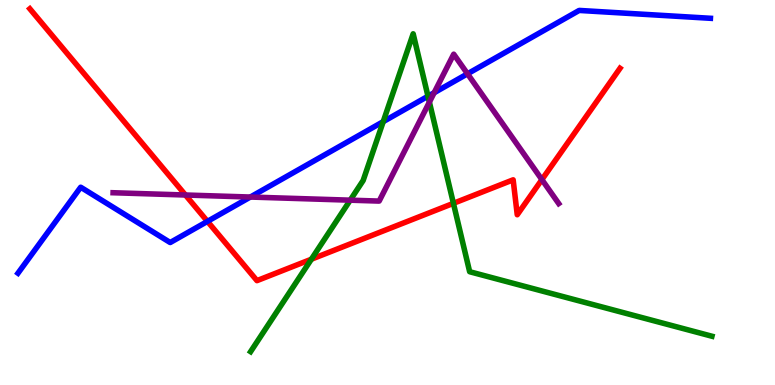[{'lines': ['blue', 'red'], 'intersections': [{'x': 2.68, 'y': 4.25}]}, {'lines': ['green', 'red'], 'intersections': [{'x': 4.02, 'y': 3.27}, {'x': 5.85, 'y': 4.72}]}, {'lines': ['purple', 'red'], 'intersections': [{'x': 2.39, 'y': 4.93}, {'x': 6.99, 'y': 5.33}]}, {'lines': ['blue', 'green'], 'intersections': [{'x': 4.94, 'y': 6.84}, {'x': 5.52, 'y': 7.5}]}, {'lines': ['blue', 'purple'], 'intersections': [{'x': 3.23, 'y': 4.88}, {'x': 5.6, 'y': 7.59}, {'x': 6.03, 'y': 8.08}]}, {'lines': ['green', 'purple'], 'intersections': [{'x': 4.52, 'y': 4.8}, {'x': 5.54, 'y': 7.35}]}]